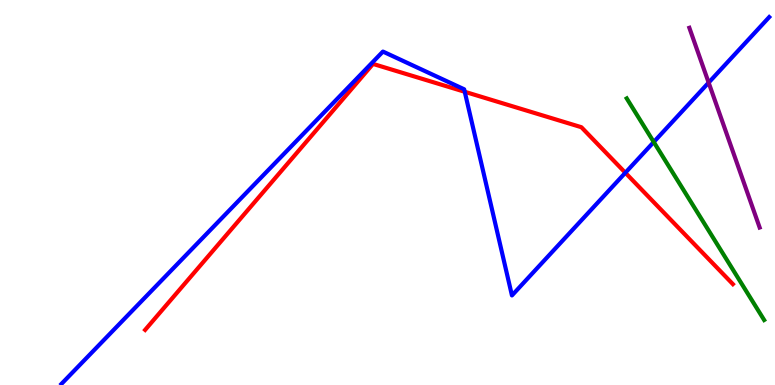[{'lines': ['blue', 'red'], 'intersections': [{'x': 6.0, 'y': 7.62}, {'x': 8.07, 'y': 5.51}]}, {'lines': ['green', 'red'], 'intersections': []}, {'lines': ['purple', 'red'], 'intersections': []}, {'lines': ['blue', 'green'], 'intersections': [{'x': 8.44, 'y': 6.31}]}, {'lines': ['blue', 'purple'], 'intersections': [{'x': 9.14, 'y': 7.85}]}, {'lines': ['green', 'purple'], 'intersections': []}]